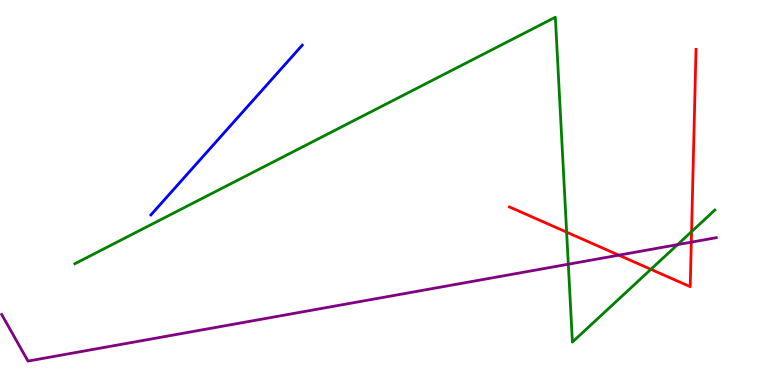[{'lines': ['blue', 'red'], 'intersections': []}, {'lines': ['green', 'red'], 'intersections': [{'x': 7.31, 'y': 3.97}, {'x': 8.4, 'y': 3.0}, {'x': 8.92, 'y': 3.98}]}, {'lines': ['purple', 'red'], 'intersections': [{'x': 7.98, 'y': 3.37}, {'x': 8.92, 'y': 3.71}]}, {'lines': ['blue', 'green'], 'intersections': []}, {'lines': ['blue', 'purple'], 'intersections': []}, {'lines': ['green', 'purple'], 'intersections': [{'x': 7.33, 'y': 3.14}, {'x': 8.74, 'y': 3.65}]}]